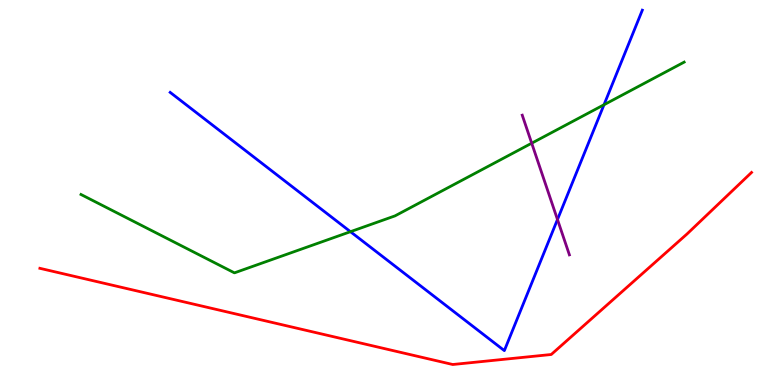[{'lines': ['blue', 'red'], 'intersections': []}, {'lines': ['green', 'red'], 'intersections': []}, {'lines': ['purple', 'red'], 'intersections': []}, {'lines': ['blue', 'green'], 'intersections': [{'x': 4.52, 'y': 3.98}, {'x': 7.79, 'y': 7.28}]}, {'lines': ['blue', 'purple'], 'intersections': [{'x': 7.19, 'y': 4.3}]}, {'lines': ['green', 'purple'], 'intersections': [{'x': 6.86, 'y': 6.28}]}]